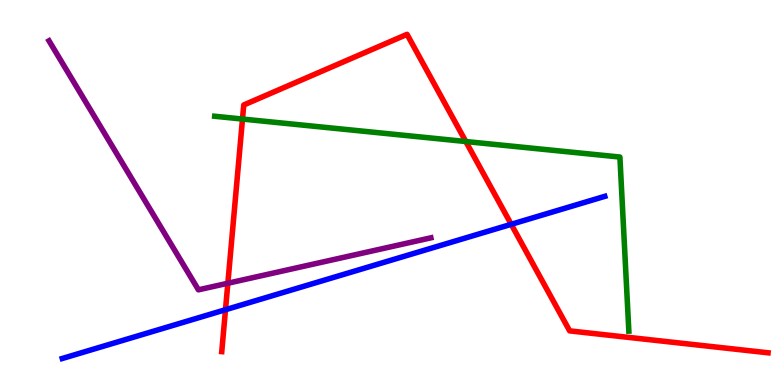[{'lines': ['blue', 'red'], 'intersections': [{'x': 2.91, 'y': 1.96}, {'x': 6.6, 'y': 4.17}]}, {'lines': ['green', 'red'], 'intersections': [{'x': 3.13, 'y': 6.91}, {'x': 6.01, 'y': 6.32}]}, {'lines': ['purple', 'red'], 'intersections': [{'x': 2.94, 'y': 2.64}]}, {'lines': ['blue', 'green'], 'intersections': []}, {'lines': ['blue', 'purple'], 'intersections': []}, {'lines': ['green', 'purple'], 'intersections': []}]